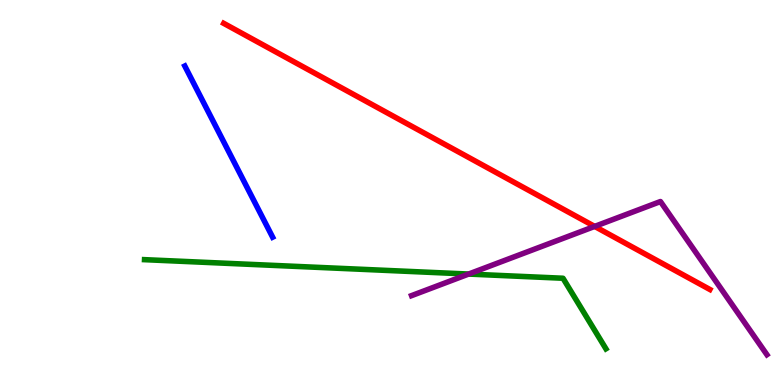[{'lines': ['blue', 'red'], 'intersections': []}, {'lines': ['green', 'red'], 'intersections': []}, {'lines': ['purple', 'red'], 'intersections': [{'x': 7.67, 'y': 4.12}]}, {'lines': ['blue', 'green'], 'intersections': []}, {'lines': ['blue', 'purple'], 'intersections': []}, {'lines': ['green', 'purple'], 'intersections': [{'x': 6.05, 'y': 2.88}]}]